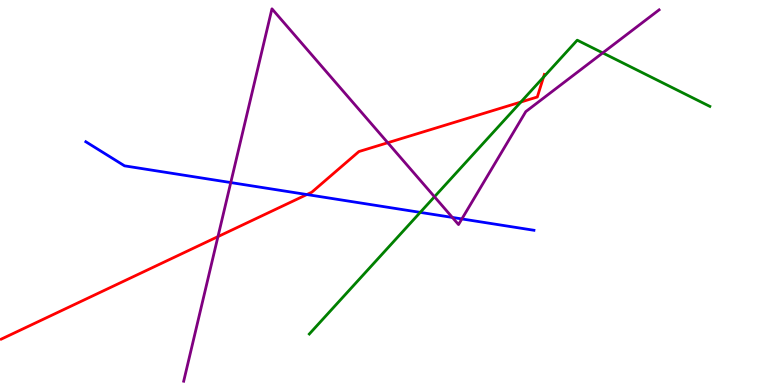[{'lines': ['blue', 'red'], 'intersections': [{'x': 3.96, 'y': 4.95}]}, {'lines': ['green', 'red'], 'intersections': [{'x': 6.72, 'y': 7.35}, {'x': 7.01, 'y': 7.99}]}, {'lines': ['purple', 'red'], 'intersections': [{'x': 2.81, 'y': 3.85}, {'x': 5.0, 'y': 6.29}]}, {'lines': ['blue', 'green'], 'intersections': [{'x': 5.42, 'y': 4.48}]}, {'lines': ['blue', 'purple'], 'intersections': [{'x': 2.98, 'y': 5.26}, {'x': 5.84, 'y': 4.35}, {'x': 5.96, 'y': 4.31}]}, {'lines': ['green', 'purple'], 'intersections': [{'x': 5.61, 'y': 4.89}, {'x': 7.78, 'y': 8.63}]}]